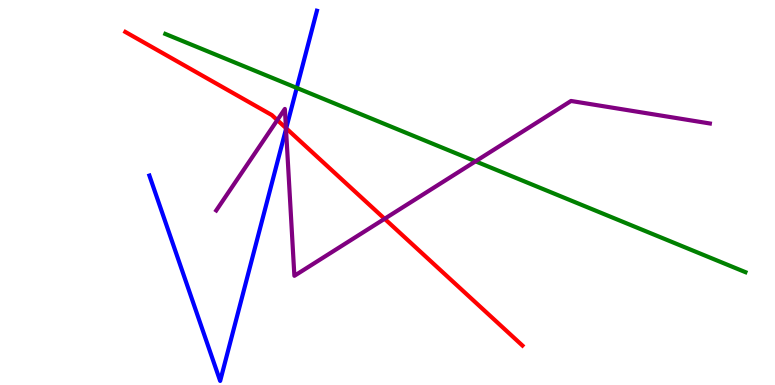[{'lines': ['blue', 'red'], 'intersections': [{'x': 3.69, 'y': 6.67}]}, {'lines': ['green', 'red'], 'intersections': []}, {'lines': ['purple', 'red'], 'intersections': [{'x': 3.58, 'y': 6.88}, {'x': 3.69, 'y': 6.67}, {'x': 4.96, 'y': 4.32}]}, {'lines': ['blue', 'green'], 'intersections': [{'x': 3.83, 'y': 7.72}]}, {'lines': ['blue', 'purple'], 'intersections': [{'x': 3.69, 'y': 6.65}]}, {'lines': ['green', 'purple'], 'intersections': [{'x': 6.14, 'y': 5.81}]}]